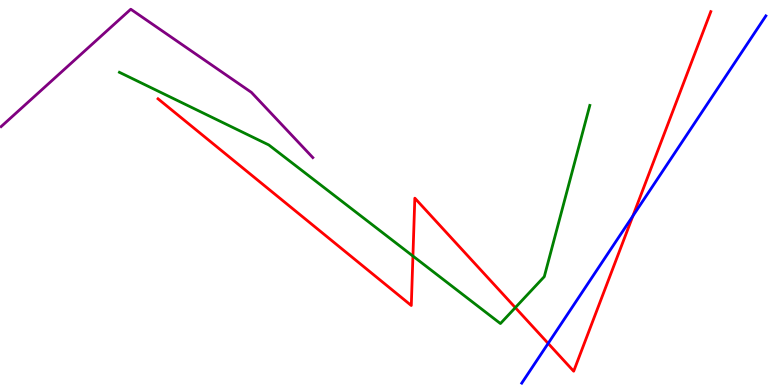[{'lines': ['blue', 'red'], 'intersections': [{'x': 7.07, 'y': 1.08}, {'x': 8.17, 'y': 4.39}]}, {'lines': ['green', 'red'], 'intersections': [{'x': 5.33, 'y': 3.35}, {'x': 6.65, 'y': 2.01}]}, {'lines': ['purple', 'red'], 'intersections': []}, {'lines': ['blue', 'green'], 'intersections': []}, {'lines': ['blue', 'purple'], 'intersections': []}, {'lines': ['green', 'purple'], 'intersections': []}]